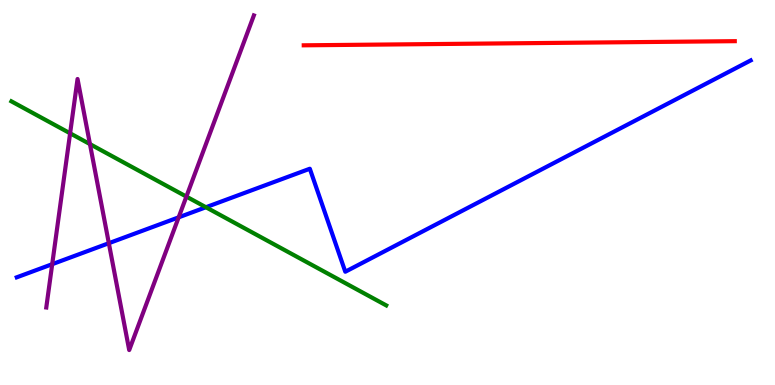[{'lines': ['blue', 'red'], 'intersections': []}, {'lines': ['green', 'red'], 'intersections': []}, {'lines': ['purple', 'red'], 'intersections': []}, {'lines': ['blue', 'green'], 'intersections': [{'x': 2.66, 'y': 4.62}]}, {'lines': ['blue', 'purple'], 'intersections': [{'x': 0.674, 'y': 3.14}, {'x': 1.4, 'y': 3.68}, {'x': 2.31, 'y': 4.35}]}, {'lines': ['green', 'purple'], 'intersections': [{'x': 0.905, 'y': 6.54}, {'x': 1.16, 'y': 6.26}, {'x': 2.4, 'y': 4.89}]}]